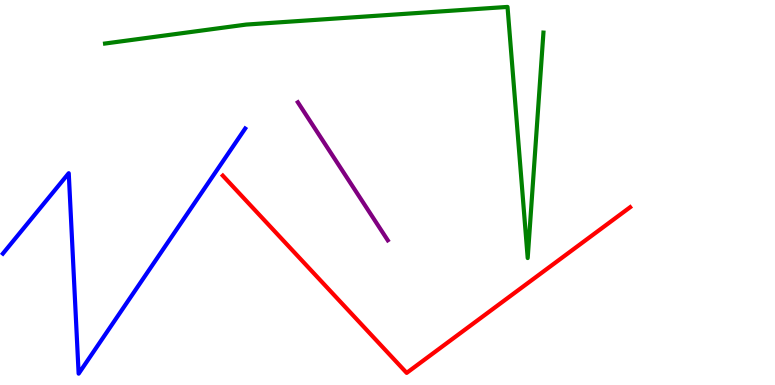[{'lines': ['blue', 'red'], 'intersections': []}, {'lines': ['green', 'red'], 'intersections': []}, {'lines': ['purple', 'red'], 'intersections': []}, {'lines': ['blue', 'green'], 'intersections': []}, {'lines': ['blue', 'purple'], 'intersections': []}, {'lines': ['green', 'purple'], 'intersections': []}]